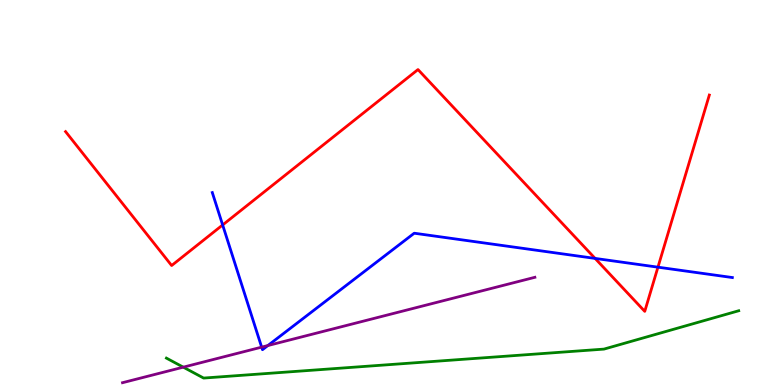[{'lines': ['blue', 'red'], 'intersections': [{'x': 2.87, 'y': 4.16}, {'x': 7.68, 'y': 3.29}, {'x': 8.49, 'y': 3.06}]}, {'lines': ['green', 'red'], 'intersections': []}, {'lines': ['purple', 'red'], 'intersections': []}, {'lines': ['blue', 'green'], 'intersections': []}, {'lines': ['blue', 'purple'], 'intersections': [{'x': 3.38, 'y': 0.983}, {'x': 3.46, 'y': 1.02}]}, {'lines': ['green', 'purple'], 'intersections': [{'x': 2.37, 'y': 0.463}]}]